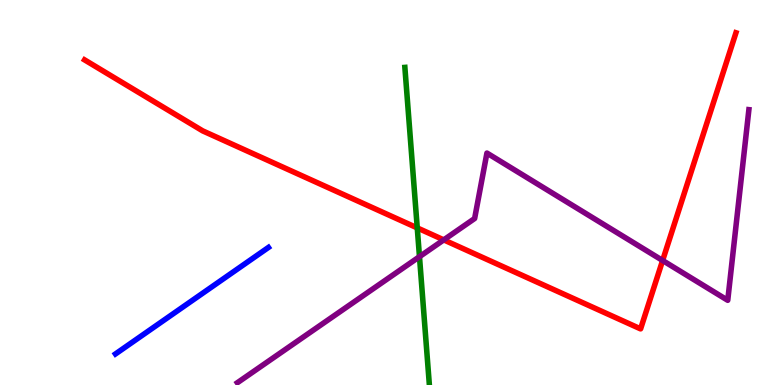[{'lines': ['blue', 'red'], 'intersections': []}, {'lines': ['green', 'red'], 'intersections': [{'x': 5.38, 'y': 4.08}]}, {'lines': ['purple', 'red'], 'intersections': [{'x': 5.73, 'y': 3.77}, {'x': 8.55, 'y': 3.23}]}, {'lines': ['blue', 'green'], 'intersections': []}, {'lines': ['blue', 'purple'], 'intersections': []}, {'lines': ['green', 'purple'], 'intersections': [{'x': 5.41, 'y': 3.33}]}]